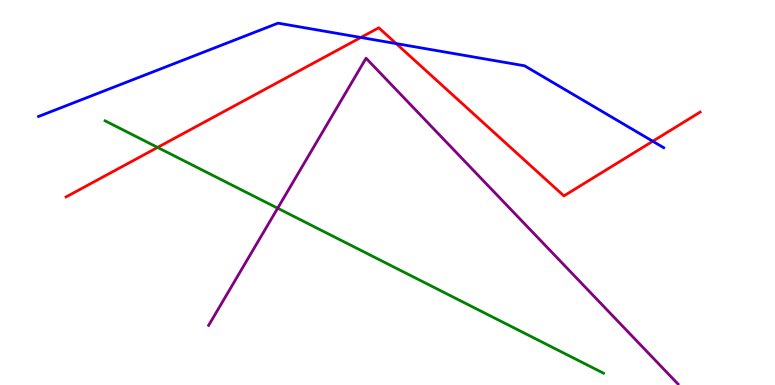[{'lines': ['blue', 'red'], 'intersections': [{'x': 4.66, 'y': 9.03}, {'x': 5.11, 'y': 8.87}, {'x': 8.42, 'y': 6.33}]}, {'lines': ['green', 'red'], 'intersections': [{'x': 2.03, 'y': 6.17}]}, {'lines': ['purple', 'red'], 'intersections': []}, {'lines': ['blue', 'green'], 'intersections': []}, {'lines': ['blue', 'purple'], 'intersections': []}, {'lines': ['green', 'purple'], 'intersections': [{'x': 3.58, 'y': 4.59}]}]